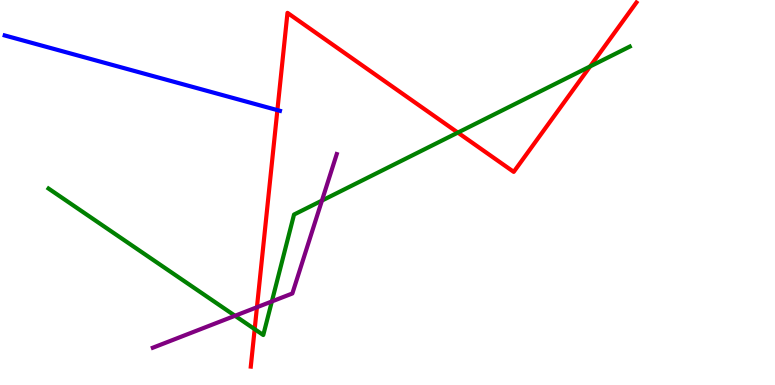[{'lines': ['blue', 'red'], 'intersections': [{'x': 3.58, 'y': 7.14}]}, {'lines': ['green', 'red'], 'intersections': [{'x': 3.29, 'y': 1.45}, {'x': 5.91, 'y': 6.56}, {'x': 7.61, 'y': 8.27}]}, {'lines': ['purple', 'red'], 'intersections': [{'x': 3.32, 'y': 2.02}]}, {'lines': ['blue', 'green'], 'intersections': []}, {'lines': ['blue', 'purple'], 'intersections': []}, {'lines': ['green', 'purple'], 'intersections': [{'x': 3.03, 'y': 1.8}, {'x': 3.51, 'y': 2.17}, {'x': 4.15, 'y': 4.79}]}]